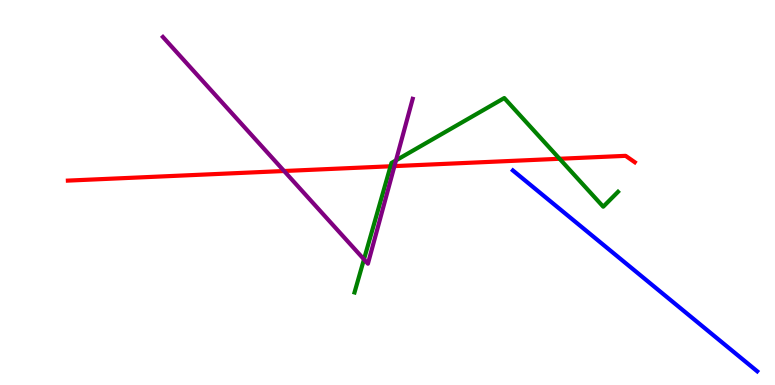[{'lines': ['blue', 'red'], 'intersections': []}, {'lines': ['green', 'red'], 'intersections': [{'x': 5.04, 'y': 5.68}, {'x': 7.22, 'y': 5.88}]}, {'lines': ['purple', 'red'], 'intersections': [{'x': 3.67, 'y': 5.56}, {'x': 5.09, 'y': 5.69}]}, {'lines': ['blue', 'green'], 'intersections': []}, {'lines': ['blue', 'purple'], 'intersections': []}, {'lines': ['green', 'purple'], 'intersections': [{'x': 4.7, 'y': 3.26}, {'x': 5.11, 'y': 5.83}]}]